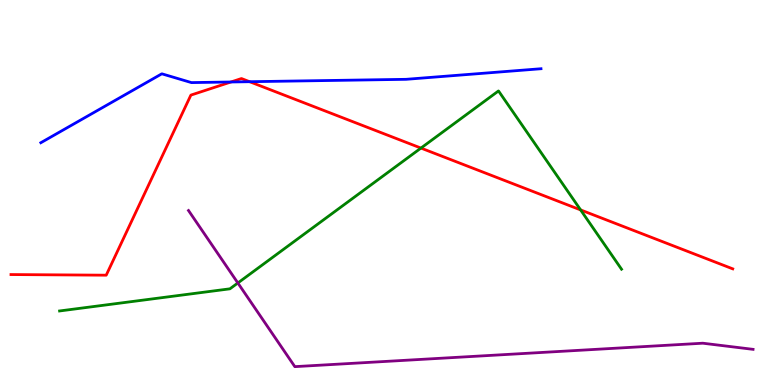[{'lines': ['blue', 'red'], 'intersections': [{'x': 2.98, 'y': 7.87}, {'x': 3.22, 'y': 7.88}]}, {'lines': ['green', 'red'], 'intersections': [{'x': 5.43, 'y': 6.15}, {'x': 7.49, 'y': 4.55}]}, {'lines': ['purple', 'red'], 'intersections': []}, {'lines': ['blue', 'green'], 'intersections': []}, {'lines': ['blue', 'purple'], 'intersections': []}, {'lines': ['green', 'purple'], 'intersections': [{'x': 3.07, 'y': 2.65}]}]